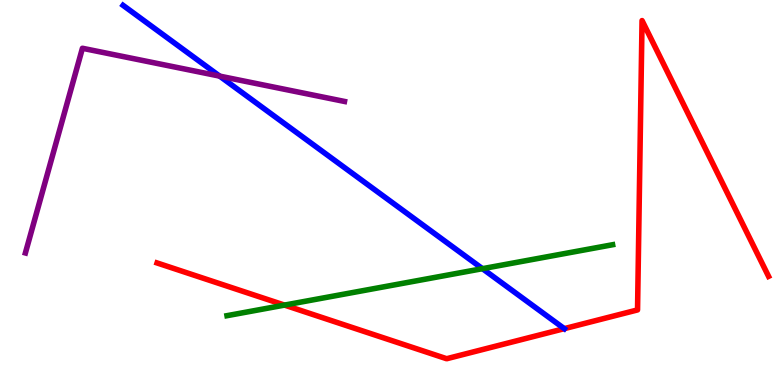[{'lines': ['blue', 'red'], 'intersections': [{'x': 7.28, 'y': 1.46}]}, {'lines': ['green', 'red'], 'intersections': [{'x': 3.67, 'y': 2.08}]}, {'lines': ['purple', 'red'], 'intersections': []}, {'lines': ['blue', 'green'], 'intersections': [{'x': 6.23, 'y': 3.02}]}, {'lines': ['blue', 'purple'], 'intersections': [{'x': 2.83, 'y': 8.02}]}, {'lines': ['green', 'purple'], 'intersections': []}]